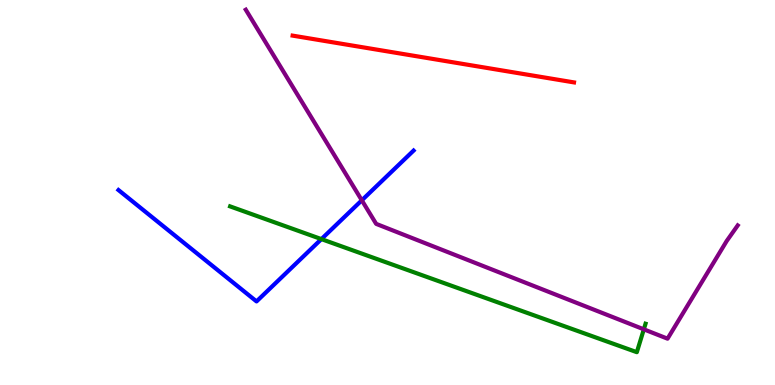[{'lines': ['blue', 'red'], 'intersections': []}, {'lines': ['green', 'red'], 'intersections': []}, {'lines': ['purple', 'red'], 'intersections': []}, {'lines': ['blue', 'green'], 'intersections': [{'x': 4.15, 'y': 3.79}]}, {'lines': ['blue', 'purple'], 'intersections': [{'x': 4.67, 'y': 4.8}]}, {'lines': ['green', 'purple'], 'intersections': [{'x': 8.31, 'y': 1.45}]}]